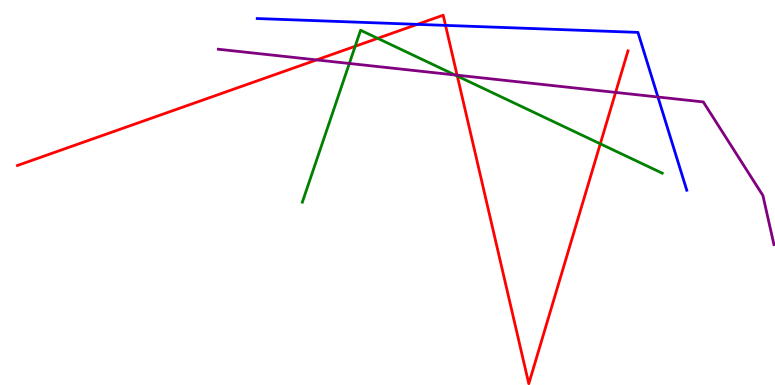[{'lines': ['blue', 'red'], 'intersections': [{'x': 5.38, 'y': 9.37}, {'x': 5.75, 'y': 9.34}]}, {'lines': ['green', 'red'], 'intersections': [{'x': 4.58, 'y': 8.8}, {'x': 4.87, 'y': 9.0}, {'x': 5.9, 'y': 8.02}, {'x': 7.75, 'y': 6.26}]}, {'lines': ['purple', 'red'], 'intersections': [{'x': 4.08, 'y': 8.44}, {'x': 5.9, 'y': 8.05}, {'x': 7.94, 'y': 7.6}]}, {'lines': ['blue', 'green'], 'intersections': []}, {'lines': ['blue', 'purple'], 'intersections': [{'x': 8.49, 'y': 7.48}]}, {'lines': ['green', 'purple'], 'intersections': [{'x': 4.51, 'y': 8.35}, {'x': 5.87, 'y': 8.05}]}]